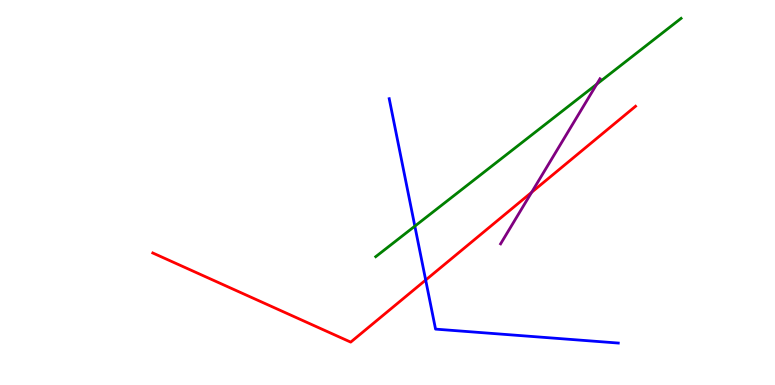[{'lines': ['blue', 'red'], 'intersections': [{'x': 5.49, 'y': 2.73}]}, {'lines': ['green', 'red'], 'intersections': []}, {'lines': ['purple', 'red'], 'intersections': [{'x': 6.86, 'y': 5.01}]}, {'lines': ['blue', 'green'], 'intersections': [{'x': 5.35, 'y': 4.13}]}, {'lines': ['blue', 'purple'], 'intersections': []}, {'lines': ['green', 'purple'], 'intersections': [{'x': 7.7, 'y': 7.81}]}]